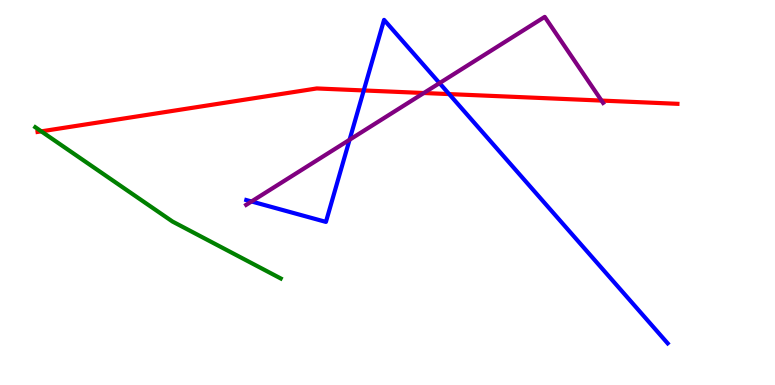[{'lines': ['blue', 'red'], 'intersections': [{'x': 4.69, 'y': 7.65}, {'x': 5.8, 'y': 7.56}]}, {'lines': ['green', 'red'], 'intersections': [{'x': 0.533, 'y': 6.59}]}, {'lines': ['purple', 'red'], 'intersections': [{'x': 5.47, 'y': 7.58}, {'x': 7.76, 'y': 7.39}]}, {'lines': ['blue', 'green'], 'intersections': []}, {'lines': ['blue', 'purple'], 'intersections': [{'x': 3.25, 'y': 4.77}, {'x': 4.51, 'y': 6.37}, {'x': 5.67, 'y': 7.84}]}, {'lines': ['green', 'purple'], 'intersections': []}]